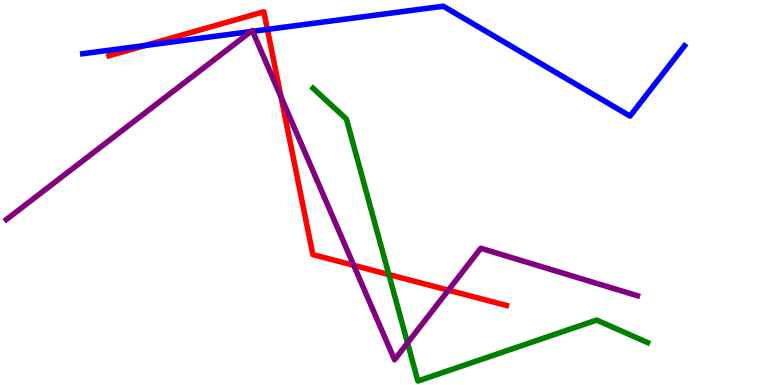[{'lines': ['blue', 'red'], 'intersections': [{'x': 1.87, 'y': 8.82}, {'x': 3.45, 'y': 9.24}]}, {'lines': ['green', 'red'], 'intersections': [{'x': 5.02, 'y': 2.87}]}, {'lines': ['purple', 'red'], 'intersections': [{'x': 3.63, 'y': 7.48}, {'x': 4.56, 'y': 3.11}, {'x': 5.79, 'y': 2.46}]}, {'lines': ['blue', 'green'], 'intersections': []}, {'lines': ['blue', 'purple'], 'intersections': [{'x': 3.24, 'y': 9.18}, {'x': 3.26, 'y': 9.19}]}, {'lines': ['green', 'purple'], 'intersections': [{'x': 5.26, 'y': 1.09}]}]